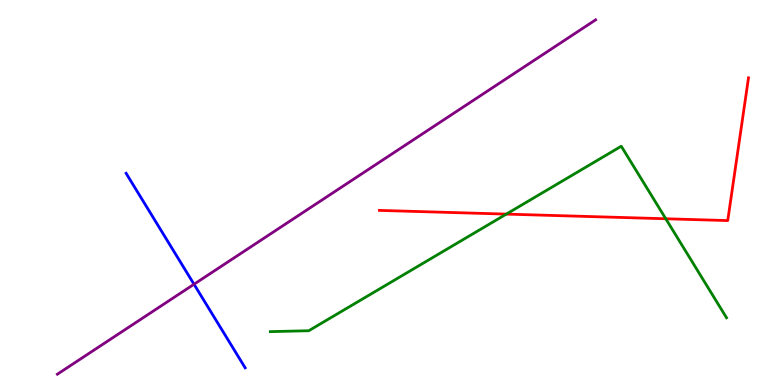[{'lines': ['blue', 'red'], 'intersections': []}, {'lines': ['green', 'red'], 'intersections': [{'x': 6.53, 'y': 4.44}, {'x': 8.59, 'y': 4.32}]}, {'lines': ['purple', 'red'], 'intersections': []}, {'lines': ['blue', 'green'], 'intersections': []}, {'lines': ['blue', 'purple'], 'intersections': [{'x': 2.5, 'y': 2.62}]}, {'lines': ['green', 'purple'], 'intersections': []}]